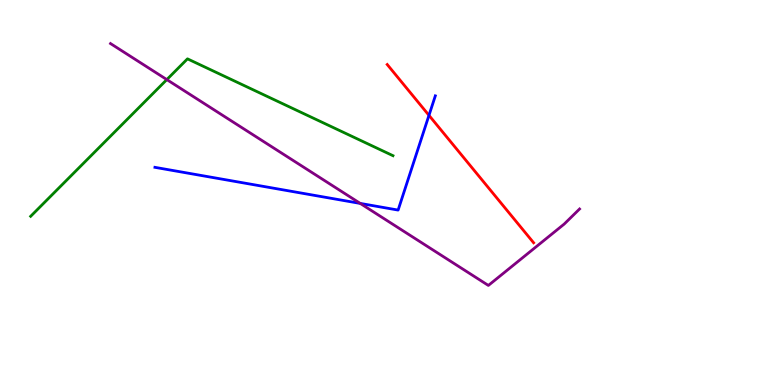[{'lines': ['blue', 'red'], 'intersections': [{'x': 5.54, 'y': 7.0}]}, {'lines': ['green', 'red'], 'intersections': []}, {'lines': ['purple', 'red'], 'intersections': []}, {'lines': ['blue', 'green'], 'intersections': []}, {'lines': ['blue', 'purple'], 'intersections': [{'x': 4.65, 'y': 4.72}]}, {'lines': ['green', 'purple'], 'intersections': [{'x': 2.15, 'y': 7.93}]}]